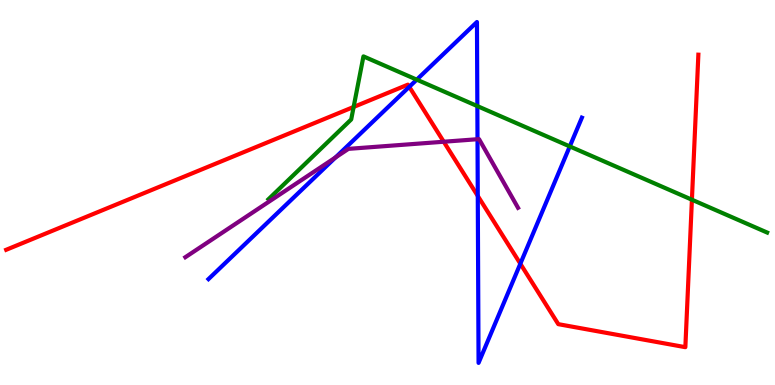[{'lines': ['blue', 'red'], 'intersections': [{'x': 5.28, 'y': 7.74}, {'x': 6.16, 'y': 4.91}, {'x': 6.71, 'y': 3.15}]}, {'lines': ['green', 'red'], 'intersections': [{'x': 4.56, 'y': 7.22}, {'x': 8.93, 'y': 4.81}]}, {'lines': ['purple', 'red'], 'intersections': [{'x': 5.73, 'y': 6.32}]}, {'lines': ['blue', 'green'], 'intersections': [{'x': 5.38, 'y': 7.93}, {'x': 6.16, 'y': 7.24}, {'x': 7.35, 'y': 6.2}]}, {'lines': ['blue', 'purple'], 'intersections': [{'x': 4.33, 'y': 5.91}, {'x': 6.16, 'y': 6.38}]}, {'lines': ['green', 'purple'], 'intersections': []}]